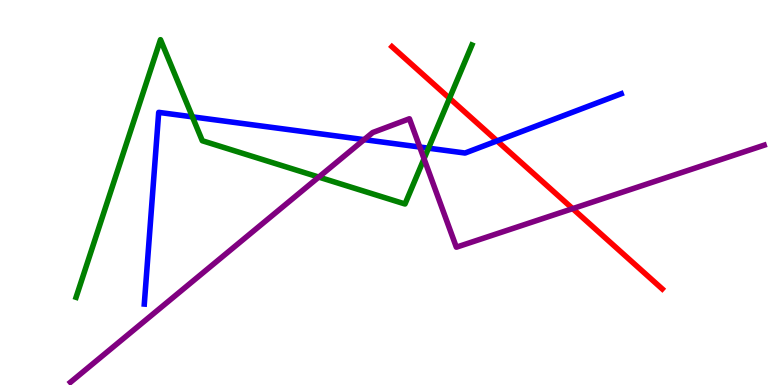[{'lines': ['blue', 'red'], 'intersections': [{'x': 6.41, 'y': 6.34}]}, {'lines': ['green', 'red'], 'intersections': [{'x': 5.8, 'y': 7.45}]}, {'lines': ['purple', 'red'], 'intersections': [{'x': 7.39, 'y': 4.58}]}, {'lines': ['blue', 'green'], 'intersections': [{'x': 2.48, 'y': 6.97}, {'x': 5.53, 'y': 6.15}]}, {'lines': ['blue', 'purple'], 'intersections': [{'x': 4.7, 'y': 6.37}, {'x': 5.42, 'y': 6.18}]}, {'lines': ['green', 'purple'], 'intersections': [{'x': 4.11, 'y': 5.4}, {'x': 5.47, 'y': 5.88}]}]